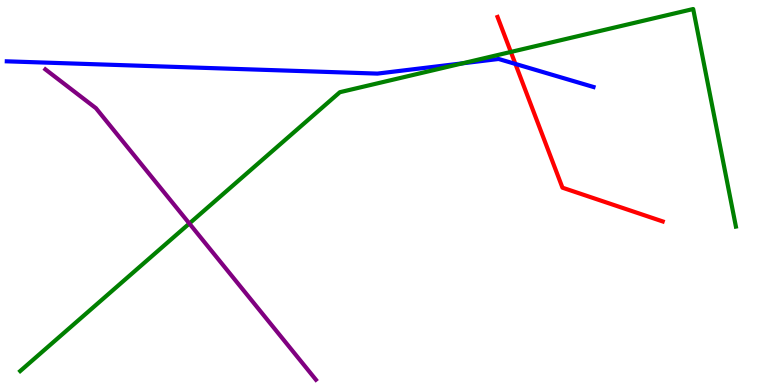[{'lines': ['blue', 'red'], 'intersections': [{'x': 6.65, 'y': 8.34}]}, {'lines': ['green', 'red'], 'intersections': [{'x': 6.59, 'y': 8.65}]}, {'lines': ['purple', 'red'], 'intersections': []}, {'lines': ['blue', 'green'], 'intersections': [{'x': 5.97, 'y': 8.35}]}, {'lines': ['blue', 'purple'], 'intersections': []}, {'lines': ['green', 'purple'], 'intersections': [{'x': 2.44, 'y': 4.19}]}]